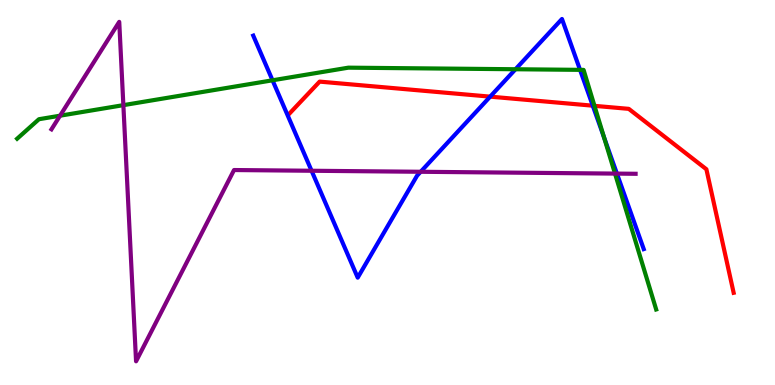[{'lines': ['blue', 'red'], 'intersections': [{'x': 6.32, 'y': 7.49}, {'x': 7.65, 'y': 7.25}]}, {'lines': ['green', 'red'], 'intersections': [{'x': 7.67, 'y': 7.25}]}, {'lines': ['purple', 'red'], 'intersections': []}, {'lines': ['blue', 'green'], 'intersections': [{'x': 3.52, 'y': 7.91}, {'x': 6.65, 'y': 8.2}, {'x': 7.48, 'y': 8.19}, {'x': 7.79, 'y': 6.43}]}, {'lines': ['blue', 'purple'], 'intersections': [{'x': 4.02, 'y': 5.56}, {'x': 5.43, 'y': 5.54}, {'x': 7.96, 'y': 5.49}]}, {'lines': ['green', 'purple'], 'intersections': [{'x': 0.775, 'y': 6.99}, {'x': 1.59, 'y': 7.27}, {'x': 7.94, 'y': 5.49}]}]